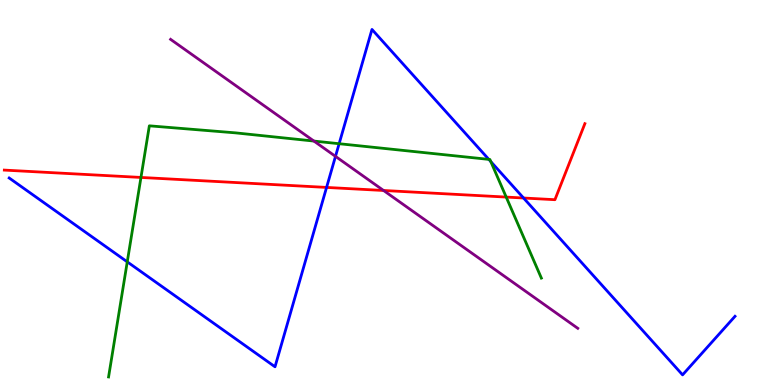[{'lines': ['blue', 'red'], 'intersections': [{'x': 4.21, 'y': 5.13}, {'x': 6.76, 'y': 4.86}]}, {'lines': ['green', 'red'], 'intersections': [{'x': 1.82, 'y': 5.39}, {'x': 6.53, 'y': 4.88}]}, {'lines': ['purple', 'red'], 'intersections': [{'x': 4.95, 'y': 5.05}]}, {'lines': ['blue', 'green'], 'intersections': [{'x': 1.64, 'y': 3.2}, {'x': 4.38, 'y': 6.27}, {'x': 6.31, 'y': 5.86}, {'x': 6.33, 'y': 5.8}]}, {'lines': ['blue', 'purple'], 'intersections': [{'x': 4.33, 'y': 5.94}]}, {'lines': ['green', 'purple'], 'intersections': [{'x': 4.05, 'y': 6.34}]}]